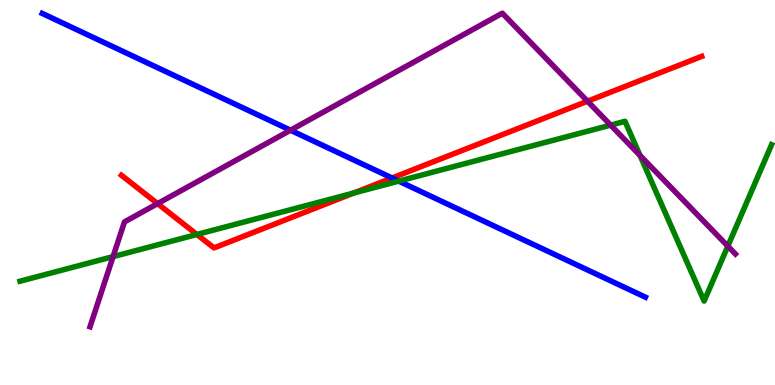[{'lines': ['blue', 'red'], 'intersections': [{'x': 5.06, 'y': 5.38}]}, {'lines': ['green', 'red'], 'intersections': [{'x': 2.54, 'y': 3.91}, {'x': 4.56, 'y': 4.99}]}, {'lines': ['purple', 'red'], 'intersections': [{'x': 2.03, 'y': 4.71}, {'x': 7.58, 'y': 7.37}]}, {'lines': ['blue', 'green'], 'intersections': [{'x': 5.14, 'y': 5.3}]}, {'lines': ['blue', 'purple'], 'intersections': [{'x': 3.75, 'y': 6.62}]}, {'lines': ['green', 'purple'], 'intersections': [{'x': 1.46, 'y': 3.33}, {'x': 7.88, 'y': 6.75}, {'x': 8.26, 'y': 5.96}, {'x': 9.39, 'y': 3.61}]}]